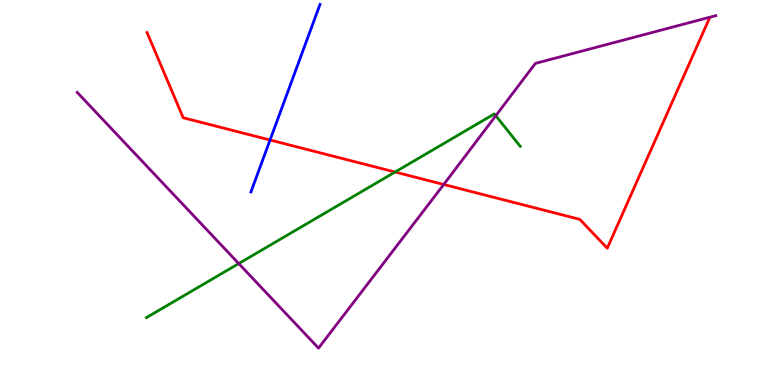[{'lines': ['blue', 'red'], 'intersections': [{'x': 3.48, 'y': 6.36}]}, {'lines': ['green', 'red'], 'intersections': [{'x': 5.1, 'y': 5.53}]}, {'lines': ['purple', 'red'], 'intersections': [{'x': 5.73, 'y': 5.21}]}, {'lines': ['blue', 'green'], 'intersections': []}, {'lines': ['blue', 'purple'], 'intersections': []}, {'lines': ['green', 'purple'], 'intersections': [{'x': 3.08, 'y': 3.15}, {'x': 6.4, 'y': 7.0}]}]